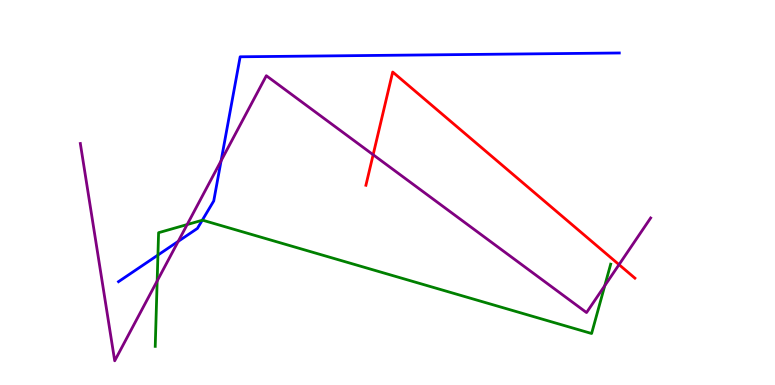[{'lines': ['blue', 'red'], 'intersections': []}, {'lines': ['green', 'red'], 'intersections': []}, {'lines': ['purple', 'red'], 'intersections': [{'x': 4.81, 'y': 5.98}, {'x': 7.99, 'y': 3.13}]}, {'lines': ['blue', 'green'], 'intersections': [{'x': 2.04, 'y': 3.37}, {'x': 2.61, 'y': 4.28}]}, {'lines': ['blue', 'purple'], 'intersections': [{'x': 2.3, 'y': 3.73}, {'x': 2.85, 'y': 5.82}]}, {'lines': ['green', 'purple'], 'intersections': [{'x': 2.03, 'y': 2.7}, {'x': 2.42, 'y': 4.17}, {'x': 7.8, 'y': 2.58}]}]